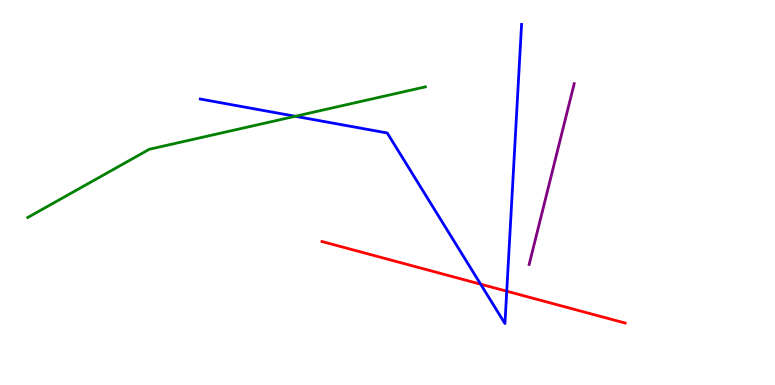[{'lines': ['blue', 'red'], 'intersections': [{'x': 6.2, 'y': 2.62}, {'x': 6.54, 'y': 2.44}]}, {'lines': ['green', 'red'], 'intersections': []}, {'lines': ['purple', 'red'], 'intersections': []}, {'lines': ['blue', 'green'], 'intersections': [{'x': 3.81, 'y': 6.98}]}, {'lines': ['blue', 'purple'], 'intersections': []}, {'lines': ['green', 'purple'], 'intersections': []}]